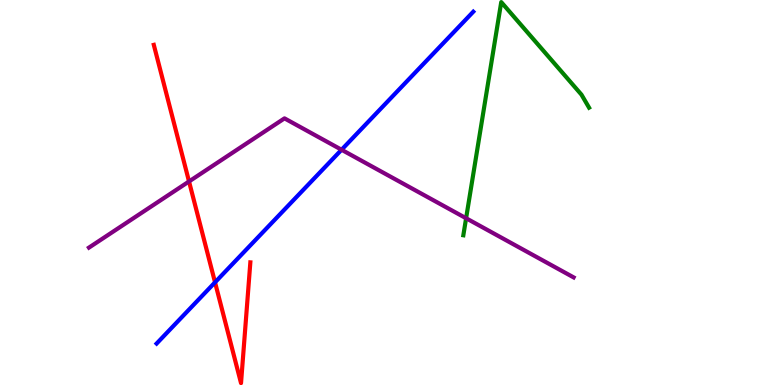[{'lines': ['blue', 'red'], 'intersections': [{'x': 2.77, 'y': 2.67}]}, {'lines': ['green', 'red'], 'intersections': []}, {'lines': ['purple', 'red'], 'intersections': [{'x': 2.44, 'y': 5.29}]}, {'lines': ['blue', 'green'], 'intersections': []}, {'lines': ['blue', 'purple'], 'intersections': [{'x': 4.41, 'y': 6.11}]}, {'lines': ['green', 'purple'], 'intersections': [{'x': 6.01, 'y': 4.33}]}]